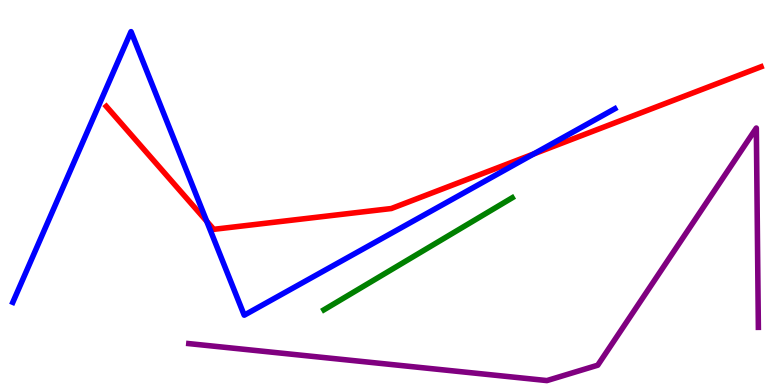[{'lines': ['blue', 'red'], 'intersections': [{'x': 2.67, 'y': 4.25}, {'x': 6.89, 'y': 6.0}]}, {'lines': ['green', 'red'], 'intersections': []}, {'lines': ['purple', 'red'], 'intersections': []}, {'lines': ['blue', 'green'], 'intersections': []}, {'lines': ['blue', 'purple'], 'intersections': []}, {'lines': ['green', 'purple'], 'intersections': []}]